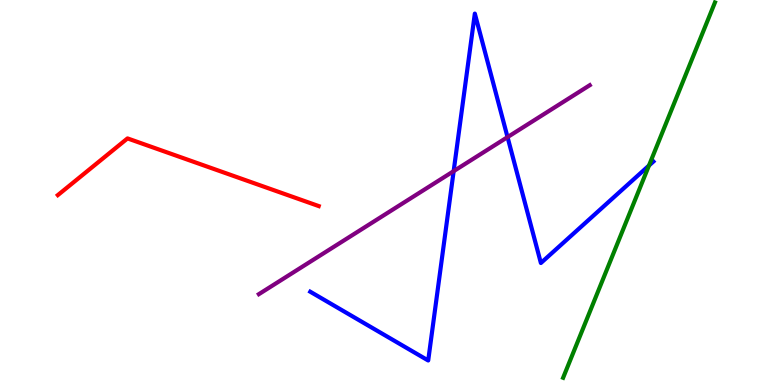[{'lines': ['blue', 'red'], 'intersections': []}, {'lines': ['green', 'red'], 'intersections': []}, {'lines': ['purple', 'red'], 'intersections': []}, {'lines': ['blue', 'green'], 'intersections': [{'x': 8.37, 'y': 5.7}]}, {'lines': ['blue', 'purple'], 'intersections': [{'x': 5.85, 'y': 5.55}, {'x': 6.55, 'y': 6.44}]}, {'lines': ['green', 'purple'], 'intersections': []}]